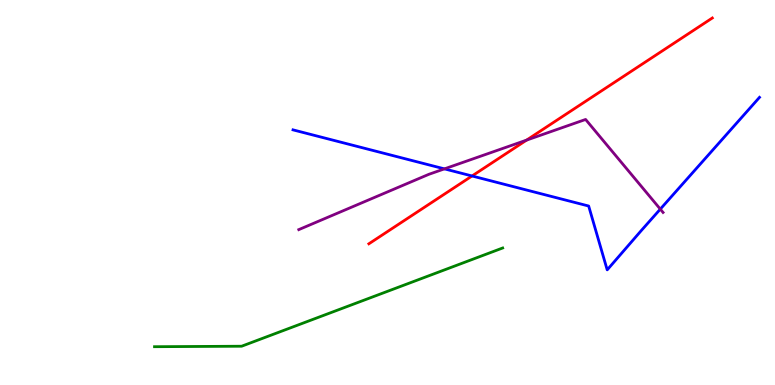[{'lines': ['blue', 'red'], 'intersections': [{'x': 6.09, 'y': 5.43}]}, {'lines': ['green', 'red'], 'intersections': []}, {'lines': ['purple', 'red'], 'intersections': [{'x': 6.79, 'y': 6.36}]}, {'lines': ['blue', 'green'], 'intersections': []}, {'lines': ['blue', 'purple'], 'intersections': [{'x': 5.73, 'y': 5.61}, {'x': 8.52, 'y': 4.57}]}, {'lines': ['green', 'purple'], 'intersections': []}]